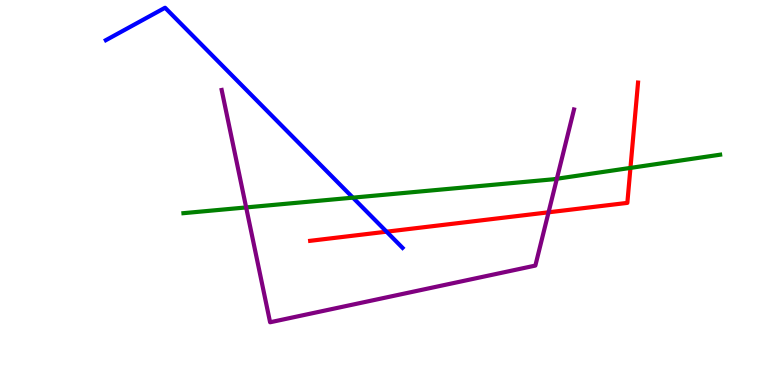[{'lines': ['blue', 'red'], 'intersections': [{'x': 4.99, 'y': 3.98}]}, {'lines': ['green', 'red'], 'intersections': [{'x': 8.13, 'y': 5.64}]}, {'lines': ['purple', 'red'], 'intersections': [{'x': 7.08, 'y': 4.49}]}, {'lines': ['blue', 'green'], 'intersections': [{'x': 4.55, 'y': 4.87}]}, {'lines': ['blue', 'purple'], 'intersections': []}, {'lines': ['green', 'purple'], 'intersections': [{'x': 3.18, 'y': 4.61}, {'x': 7.19, 'y': 5.36}]}]